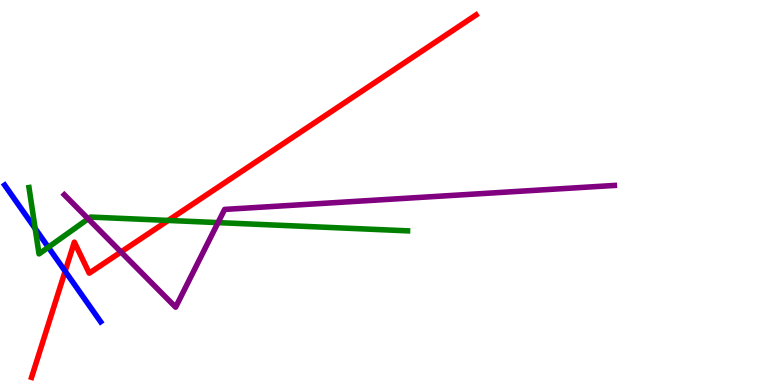[{'lines': ['blue', 'red'], 'intersections': [{'x': 0.841, 'y': 2.95}]}, {'lines': ['green', 'red'], 'intersections': [{'x': 2.17, 'y': 4.27}]}, {'lines': ['purple', 'red'], 'intersections': [{'x': 1.56, 'y': 3.46}]}, {'lines': ['blue', 'green'], 'intersections': [{'x': 0.454, 'y': 4.06}, {'x': 0.623, 'y': 3.58}]}, {'lines': ['blue', 'purple'], 'intersections': []}, {'lines': ['green', 'purple'], 'intersections': [{'x': 1.14, 'y': 4.32}, {'x': 2.81, 'y': 4.22}]}]